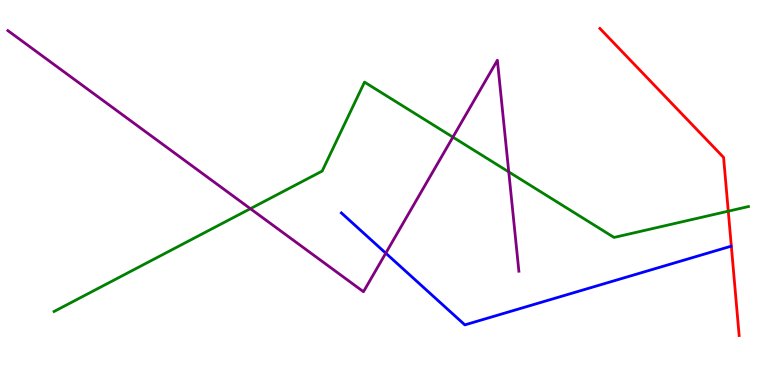[{'lines': ['blue', 'red'], 'intersections': []}, {'lines': ['green', 'red'], 'intersections': [{'x': 9.4, 'y': 4.51}]}, {'lines': ['purple', 'red'], 'intersections': []}, {'lines': ['blue', 'green'], 'intersections': []}, {'lines': ['blue', 'purple'], 'intersections': [{'x': 4.98, 'y': 3.42}]}, {'lines': ['green', 'purple'], 'intersections': [{'x': 3.23, 'y': 4.58}, {'x': 5.84, 'y': 6.44}, {'x': 6.56, 'y': 5.54}]}]